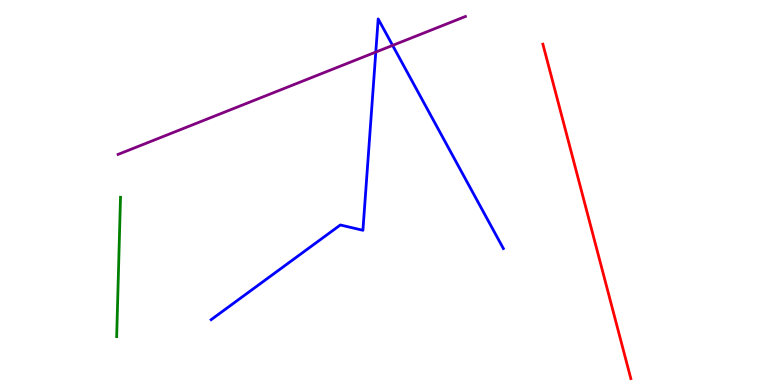[{'lines': ['blue', 'red'], 'intersections': []}, {'lines': ['green', 'red'], 'intersections': []}, {'lines': ['purple', 'red'], 'intersections': []}, {'lines': ['blue', 'green'], 'intersections': []}, {'lines': ['blue', 'purple'], 'intersections': [{'x': 4.85, 'y': 8.65}, {'x': 5.07, 'y': 8.82}]}, {'lines': ['green', 'purple'], 'intersections': []}]